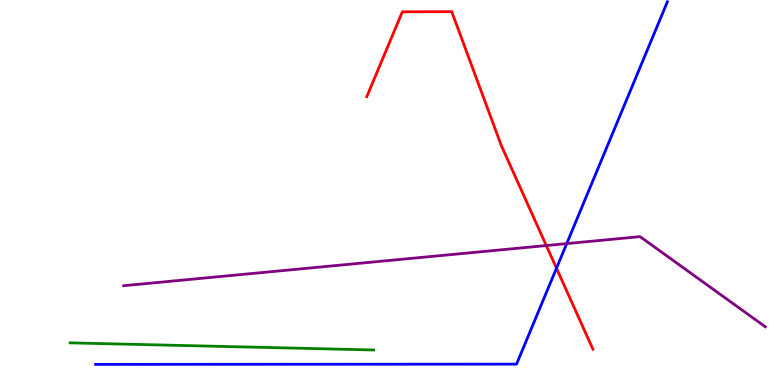[{'lines': ['blue', 'red'], 'intersections': [{'x': 7.18, 'y': 3.03}]}, {'lines': ['green', 'red'], 'intersections': []}, {'lines': ['purple', 'red'], 'intersections': [{'x': 7.05, 'y': 3.62}]}, {'lines': ['blue', 'green'], 'intersections': []}, {'lines': ['blue', 'purple'], 'intersections': [{'x': 7.31, 'y': 3.67}]}, {'lines': ['green', 'purple'], 'intersections': []}]